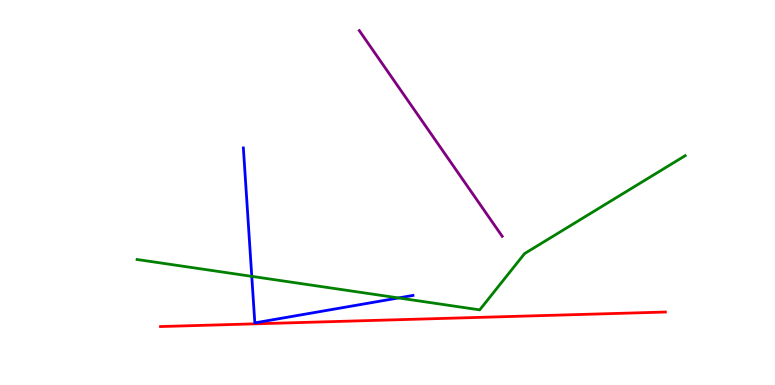[{'lines': ['blue', 'red'], 'intersections': []}, {'lines': ['green', 'red'], 'intersections': []}, {'lines': ['purple', 'red'], 'intersections': []}, {'lines': ['blue', 'green'], 'intersections': [{'x': 3.25, 'y': 2.82}, {'x': 5.14, 'y': 2.26}]}, {'lines': ['blue', 'purple'], 'intersections': []}, {'lines': ['green', 'purple'], 'intersections': []}]